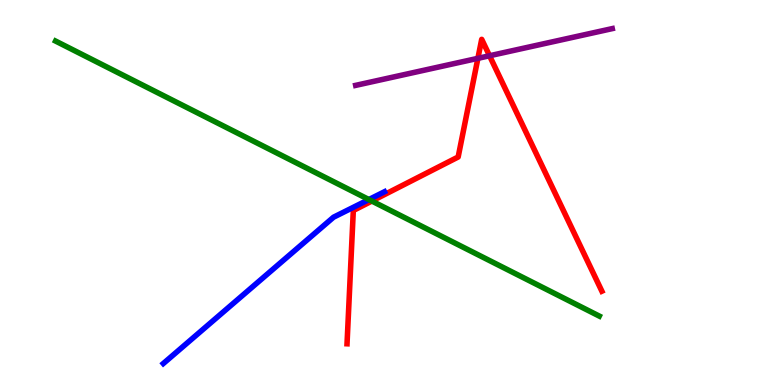[{'lines': ['blue', 'red'], 'intersections': []}, {'lines': ['green', 'red'], 'intersections': [{'x': 4.8, 'y': 4.78}]}, {'lines': ['purple', 'red'], 'intersections': [{'x': 6.17, 'y': 8.48}, {'x': 6.32, 'y': 8.55}]}, {'lines': ['blue', 'green'], 'intersections': [{'x': 4.76, 'y': 4.82}]}, {'lines': ['blue', 'purple'], 'intersections': []}, {'lines': ['green', 'purple'], 'intersections': []}]